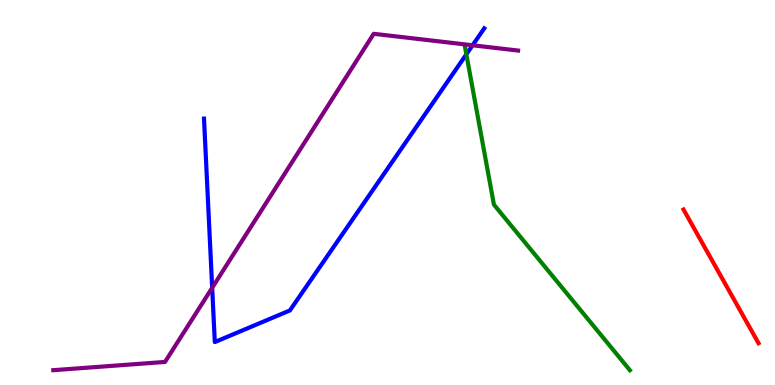[{'lines': ['blue', 'red'], 'intersections': []}, {'lines': ['green', 'red'], 'intersections': []}, {'lines': ['purple', 'red'], 'intersections': []}, {'lines': ['blue', 'green'], 'intersections': [{'x': 6.02, 'y': 8.59}]}, {'lines': ['blue', 'purple'], 'intersections': [{'x': 2.74, 'y': 2.53}, {'x': 6.1, 'y': 8.82}]}, {'lines': ['green', 'purple'], 'intersections': []}]